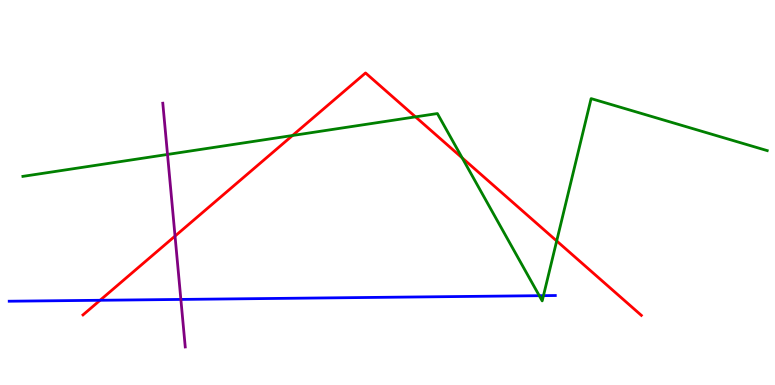[{'lines': ['blue', 'red'], 'intersections': [{'x': 1.29, 'y': 2.2}]}, {'lines': ['green', 'red'], 'intersections': [{'x': 3.77, 'y': 6.48}, {'x': 5.36, 'y': 6.96}, {'x': 5.96, 'y': 5.9}, {'x': 7.18, 'y': 3.74}]}, {'lines': ['purple', 'red'], 'intersections': [{'x': 2.26, 'y': 3.87}]}, {'lines': ['blue', 'green'], 'intersections': [{'x': 6.96, 'y': 2.32}, {'x': 7.01, 'y': 2.32}]}, {'lines': ['blue', 'purple'], 'intersections': [{'x': 2.33, 'y': 2.22}]}, {'lines': ['green', 'purple'], 'intersections': [{'x': 2.16, 'y': 5.99}]}]